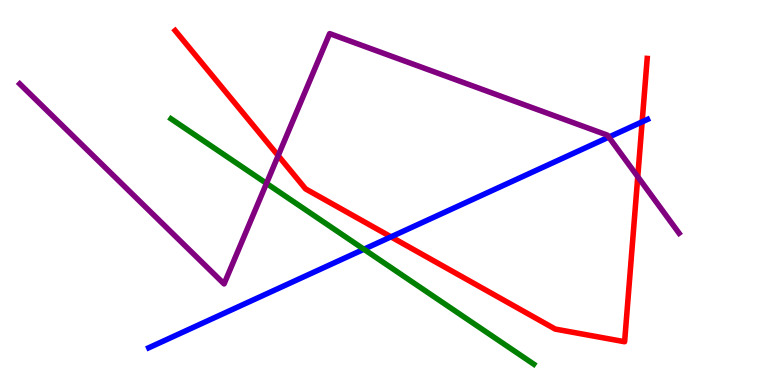[{'lines': ['blue', 'red'], 'intersections': [{'x': 5.04, 'y': 3.85}, {'x': 8.29, 'y': 6.84}]}, {'lines': ['green', 'red'], 'intersections': []}, {'lines': ['purple', 'red'], 'intersections': [{'x': 3.59, 'y': 5.96}, {'x': 8.23, 'y': 5.41}]}, {'lines': ['blue', 'green'], 'intersections': [{'x': 4.7, 'y': 3.53}]}, {'lines': ['blue', 'purple'], 'intersections': [{'x': 7.86, 'y': 6.44}]}, {'lines': ['green', 'purple'], 'intersections': [{'x': 3.44, 'y': 5.24}]}]